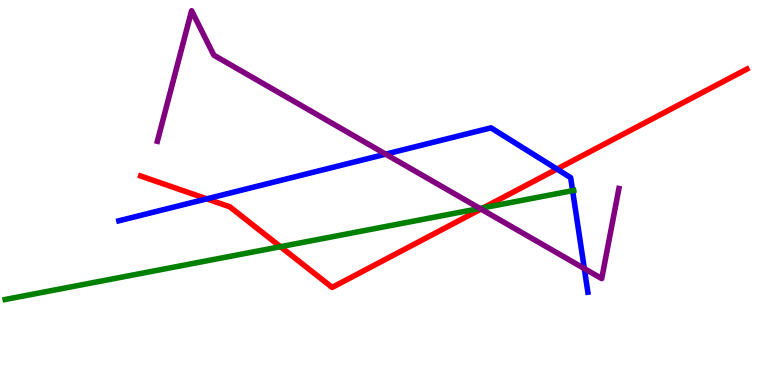[{'lines': ['blue', 'red'], 'intersections': [{'x': 2.67, 'y': 4.84}, {'x': 7.19, 'y': 5.61}]}, {'lines': ['green', 'red'], 'intersections': [{'x': 3.62, 'y': 3.59}, {'x': 6.24, 'y': 4.6}]}, {'lines': ['purple', 'red'], 'intersections': [{'x': 6.21, 'y': 4.57}]}, {'lines': ['blue', 'green'], 'intersections': [{'x': 7.39, 'y': 5.05}]}, {'lines': ['blue', 'purple'], 'intersections': [{'x': 4.98, 'y': 6.0}, {'x': 7.54, 'y': 3.02}]}, {'lines': ['green', 'purple'], 'intersections': [{'x': 6.19, 'y': 4.59}]}]